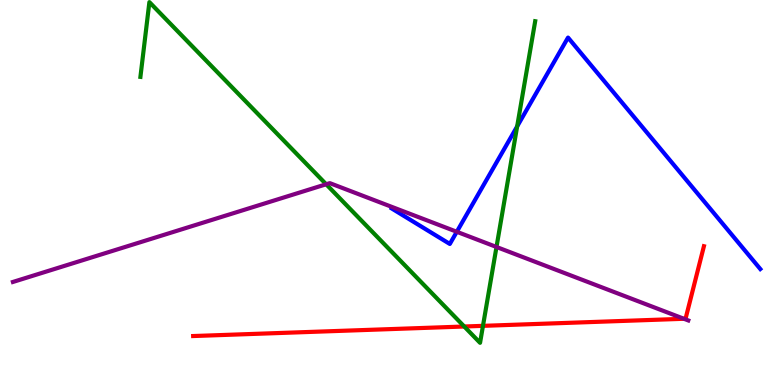[{'lines': ['blue', 'red'], 'intersections': []}, {'lines': ['green', 'red'], 'intersections': [{'x': 5.99, 'y': 1.52}, {'x': 6.23, 'y': 1.54}]}, {'lines': ['purple', 'red'], 'intersections': [{'x': 8.83, 'y': 1.72}]}, {'lines': ['blue', 'green'], 'intersections': [{'x': 6.67, 'y': 6.72}]}, {'lines': ['blue', 'purple'], 'intersections': [{'x': 5.89, 'y': 3.98}]}, {'lines': ['green', 'purple'], 'intersections': [{'x': 4.21, 'y': 5.21}, {'x': 6.41, 'y': 3.58}]}]